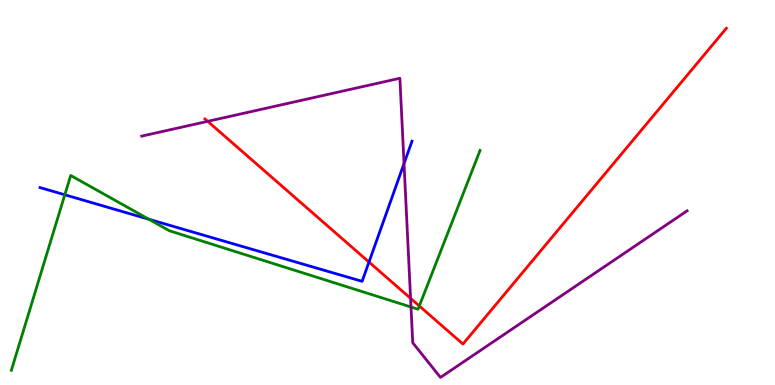[{'lines': ['blue', 'red'], 'intersections': [{'x': 4.76, 'y': 3.19}]}, {'lines': ['green', 'red'], 'intersections': [{'x': 5.41, 'y': 2.05}]}, {'lines': ['purple', 'red'], 'intersections': [{'x': 2.68, 'y': 6.85}, {'x': 5.3, 'y': 2.25}]}, {'lines': ['blue', 'green'], 'intersections': [{'x': 0.836, 'y': 4.94}, {'x': 1.92, 'y': 4.31}]}, {'lines': ['blue', 'purple'], 'intersections': [{'x': 5.21, 'y': 5.75}]}, {'lines': ['green', 'purple'], 'intersections': [{'x': 5.3, 'y': 2.03}]}]